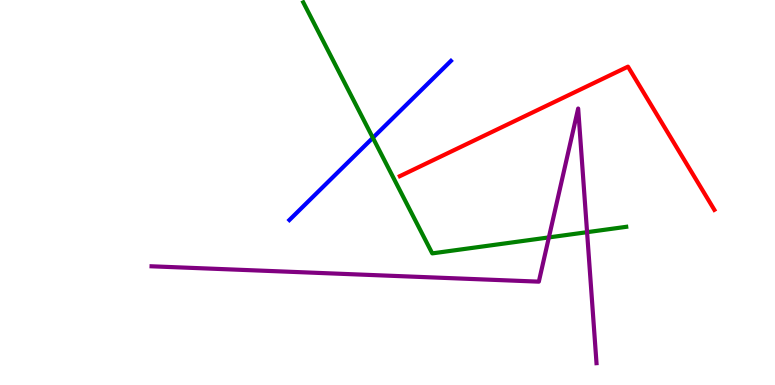[{'lines': ['blue', 'red'], 'intersections': []}, {'lines': ['green', 'red'], 'intersections': []}, {'lines': ['purple', 'red'], 'intersections': []}, {'lines': ['blue', 'green'], 'intersections': [{'x': 4.81, 'y': 6.42}]}, {'lines': ['blue', 'purple'], 'intersections': []}, {'lines': ['green', 'purple'], 'intersections': [{'x': 7.08, 'y': 3.83}, {'x': 7.58, 'y': 3.97}]}]